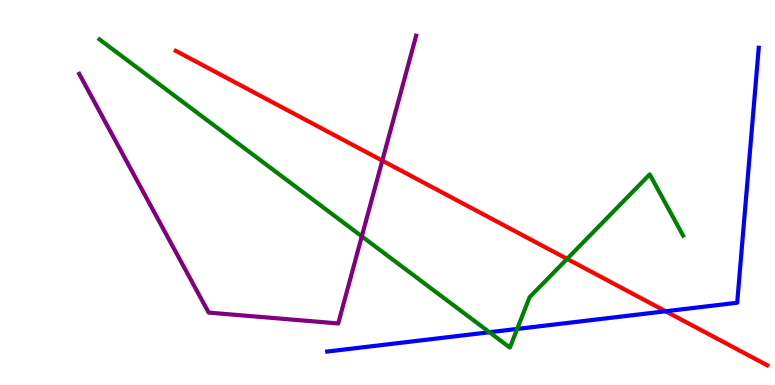[{'lines': ['blue', 'red'], 'intersections': [{'x': 8.59, 'y': 1.92}]}, {'lines': ['green', 'red'], 'intersections': [{'x': 7.32, 'y': 3.28}]}, {'lines': ['purple', 'red'], 'intersections': [{'x': 4.93, 'y': 5.83}]}, {'lines': ['blue', 'green'], 'intersections': [{'x': 6.32, 'y': 1.37}, {'x': 6.67, 'y': 1.46}]}, {'lines': ['blue', 'purple'], 'intersections': []}, {'lines': ['green', 'purple'], 'intersections': [{'x': 4.67, 'y': 3.86}]}]